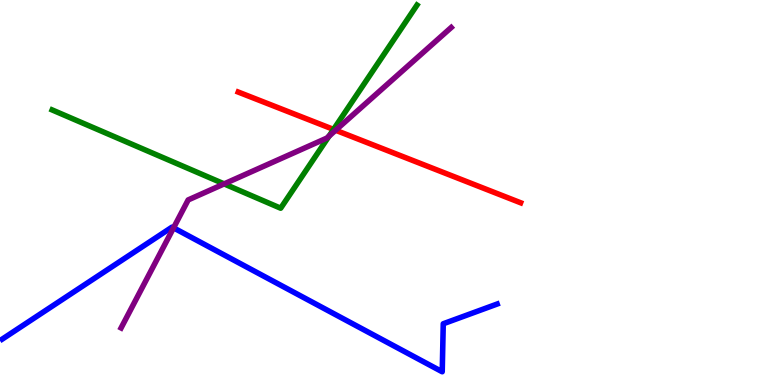[{'lines': ['blue', 'red'], 'intersections': []}, {'lines': ['green', 'red'], 'intersections': [{'x': 4.3, 'y': 6.64}]}, {'lines': ['purple', 'red'], 'intersections': [{'x': 4.33, 'y': 6.62}]}, {'lines': ['blue', 'green'], 'intersections': []}, {'lines': ['blue', 'purple'], 'intersections': [{'x': 2.24, 'y': 4.08}]}, {'lines': ['green', 'purple'], 'intersections': [{'x': 2.89, 'y': 5.22}, {'x': 4.25, 'y': 6.47}]}]